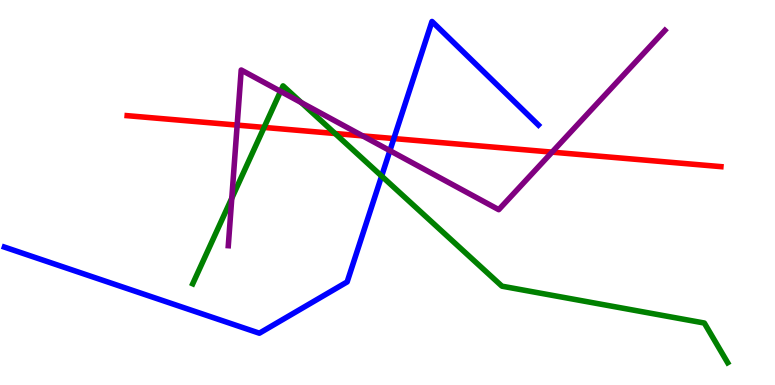[{'lines': ['blue', 'red'], 'intersections': [{'x': 5.08, 'y': 6.4}]}, {'lines': ['green', 'red'], 'intersections': [{'x': 3.41, 'y': 6.69}, {'x': 4.32, 'y': 6.53}]}, {'lines': ['purple', 'red'], 'intersections': [{'x': 3.06, 'y': 6.75}, {'x': 4.68, 'y': 6.47}, {'x': 7.12, 'y': 6.05}]}, {'lines': ['blue', 'green'], 'intersections': [{'x': 4.92, 'y': 5.43}]}, {'lines': ['blue', 'purple'], 'intersections': [{'x': 5.03, 'y': 6.09}]}, {'lines': ['green', 'purple'], 'intersections': [{'x': 2.99, 'y': 4.85}, {'x': 3.62, 'y': 7.63}, {'x': 3.89, 'y': 7.34}]}]